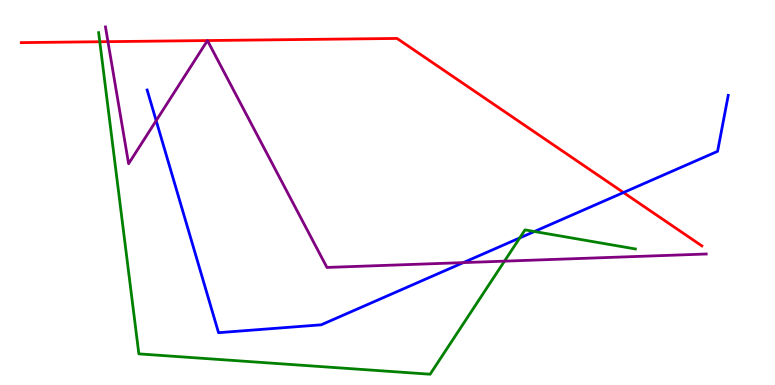[{'lines': ['blue', 'red'], 'intersections': [{'x': 8.04, 'y': 5.0}]}, {'lines': ['green', 'red'], 'intersections': [{'x': 1.29, 'y': 8.92}]}, {'lines': ['purple', 'red'], 'intersections': [{'x': 1.39, 'y': 8.92}]}, {'lines': ['blue', 'green'], 'intersections': [{'x': 6.71, 'y': 3.82}, {'x': 6.9, 'y': 3.99}]}, {'lines': ['blue', 'purple'], 'intersections': [{'x': 2.02, 'y': 6.87}, {'x': 5.98, 'y': 3.18}]}, {'lines': ['green', 'purple'], 'intersections': [{'x': 6.51, 'y': 3.22}]}]